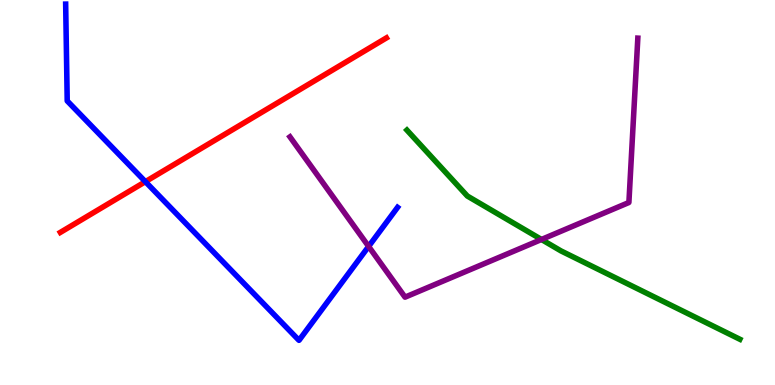[{'lines': ['blue', 'red'], 'intersections': [{'x': 1.88, 'y': 5.28}]}, {'lines': ['green', 'red'], 'intersections': []}, {'lines': ['purple', 'red'], 'intersections': []}, {'lines': ['blue', 'green'], 'intersections': []}, {'lines': ['blue', 'purple'], 'intersections': [{'x': 4.76, 'y': 3.6}]}, {'lines': ['green', 'purple'], 'intersections': [{'x': 6.99, 'y': 3.78}]}]